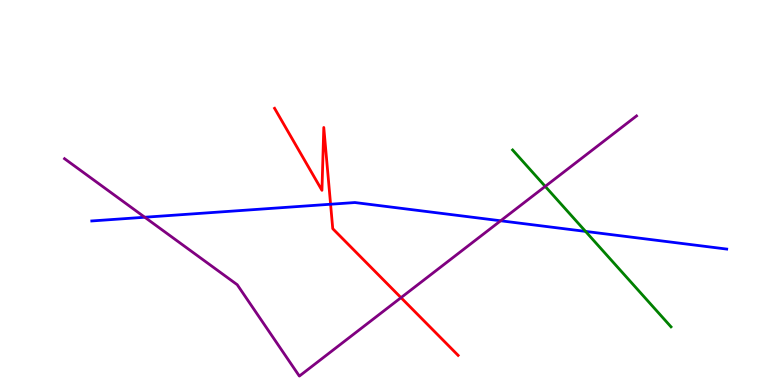[{'lines': ['blue', 'red'], 'intersections': [{'x': 4.27, 'y': 4.7}]}, {'lines': ['green', 'red'], 'intersections': []}, {'lines': ['purple', 'red'], 'intersections': [{'x': 5.17, 'y': 2.27}]}, {'lines': ['blue', 'green'], 'intersections': [{'x': 7.56, 'y': 3.99}]}, {'lines': ['blue', 'purple'], 'intersections': [{'x': 1.87, 'y': 4.36}, {'x': 6.46, 'y': 4.27}]}, {'lines': ['green', 'purple'], 'intersections': [{'x': 7.04, 'y': 5.16}]}]